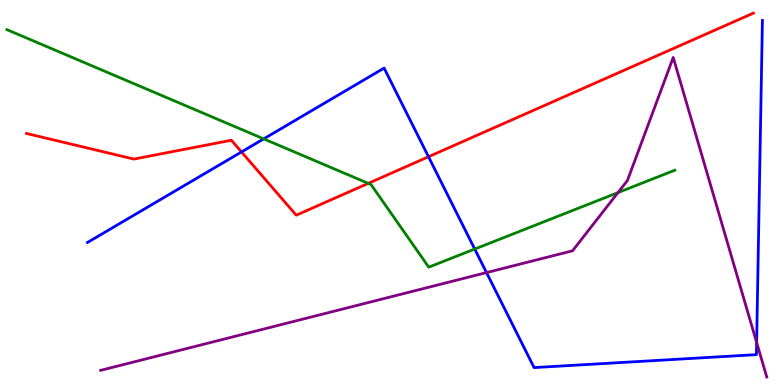[{'lines': ['blue', 'red'], 'intersections': [{'x': 3.12, 'y': 6.05}, {'x': 5.53, 'y': 5.93}]}, {'lines': ['green', 'red'], 'intersections': [{'x': 4.75, 'y': 5.24}]}, {'lines': ['purple', 'red'], 'intersections': []}, {'lines': ['blue', 'green'], 'intersections': [{'x': 3.4, 'y': 6.39}, {'x': 6.13, 'y': 3.53}]}, {'lines': ['blue', 'purple'], 'intersections': [{'x': 6.28, 'y': 2.92}, {'x': 9.76, 'y': 1.11}]}, {'lines': ['green', 'purple'], 'intersections': [{'x': 7.97, 'y': 5.0}]}]